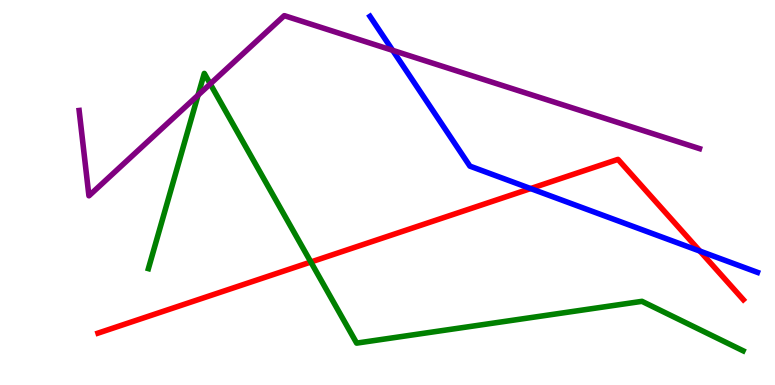[{'lines': ['blue', 'red'], 'intersections': [{'x': 6.85, 'y': 5.1}, {'x': 9.03, 'y': 3.48}]}, {'lines': ['green', 'red'], 'intersections': [{'x': 4.01, 'y': 3.19}]}, {'lines': ['purple', 'red'], 'intersections': []}, {'lines': ['blue', 'green'], 'intersections': []}, {'lines': ['blue', 'purple'], 'intersections': [{'x': 5.07, 'y': 8.69}]}, {'lines': ['green', 'purple'], 'intersections': [{'x': 2.56, 'y': 7.53}, {'x': 2.71, 'y': 7.82}]}]